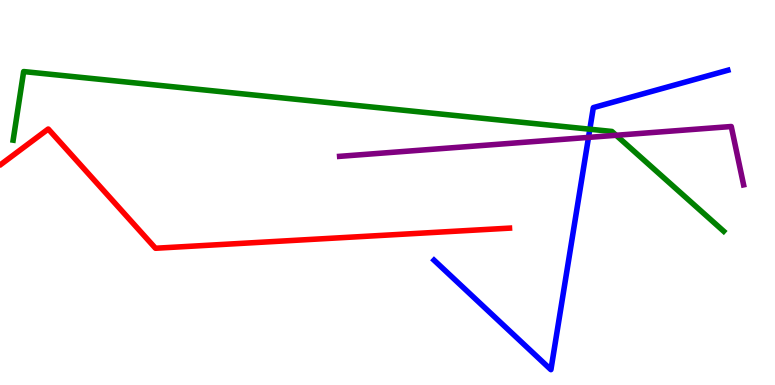[{'lines': ['blue', 'red'], 'intersections': []}, {'lines': ['green', 'red'], 'intersections': []}, {'lines': ['purple', 'red'], 'intersections': []}, {'lines': ['blue', 'green'], 'intersections': [{'x': 7.61, 'y': 6.64}]}, {'lines': ['blue', 'purple'], 'intersections': [{'x': 7.59, 'y': 6.43}]}, {'lines': ['green', 'purple'], 'intersections': [{'x': 7.95, 'y': 6.49}]}]